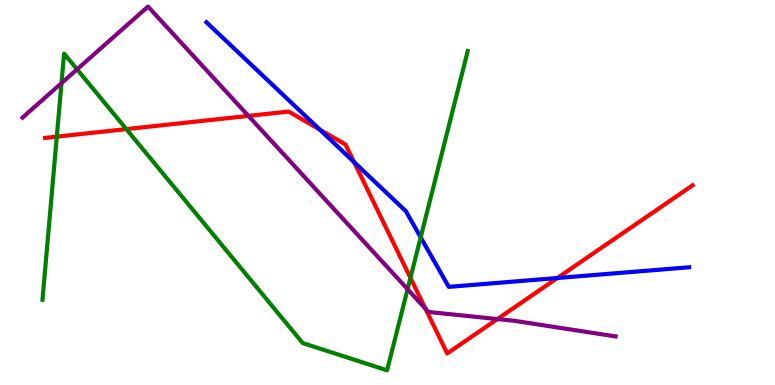[{'lines': ['blue', 'red'], 'intersections': [{'x': 4.13, 'y': 6.63}, {'x': 4.57, 'y': 5.79}, {'x': 7.19, 'y': 2.78}]}, {'lines': ['green', 'red'], 'intersections': [{'x': 0.733, 'y': 6.45}, {'x': 1.63, 'y': 6.65}, {'x': 5.3, 'y': 2.78}]}, {'lines': ['purple', 'red'], 'intersections': [{'x': 3.21, 'y': 6.99}, {'x': 5.49, 'y': 1.99}, {'x': 6.42, 'y': 1.71}]}, {'lines': ['blue', 'green'], 'intersections': [{'x': 5.43, 'y': 3.84}]}, {'lines': ['blue', 'purple'], 'intersections': []}, {'lines': ['green', 'purple'], 'intersections': [{'x': 0.793, 'y': 7.84}, {'x': 0.994, 'y': 8.2}, {'x': 5.26, 'y': 2.49}]}]